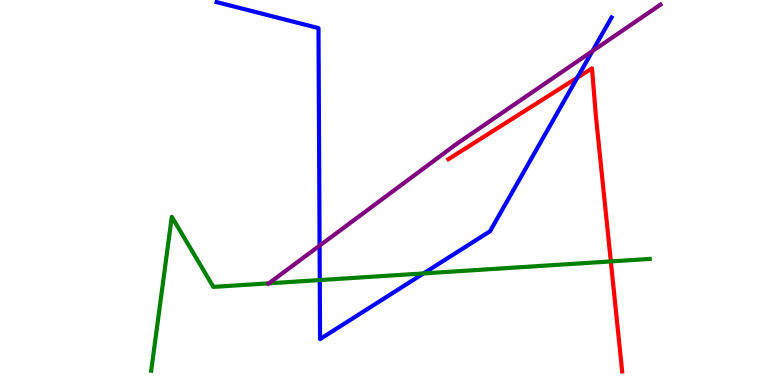[{'lines': ['blue', 'red'], 'intersections': [{'x': 7.45, 'y': 7.98}]}, {'lines': ['green', 'red'], 'intersections': [{'x': 7.88, 'y': 3.21}]}, {'lines': ['purple', 'red'], 'intersections': []}, {'lines': ['blue', 'green'], 'intersections': [{'x': 4.13, 'y': 2.73}, {'x': 5.47, 'y': 2.9}]}, {'lines': ['blue', 'purple'], 'intersections': [{'x': 4.12, 'y': 3.62}, {'x': 7.64, 'y': 8.67}]}, {'lines': ['green', 'purple'], 'intersections': [{'x': 3.47, 'y': 2.64}]}]